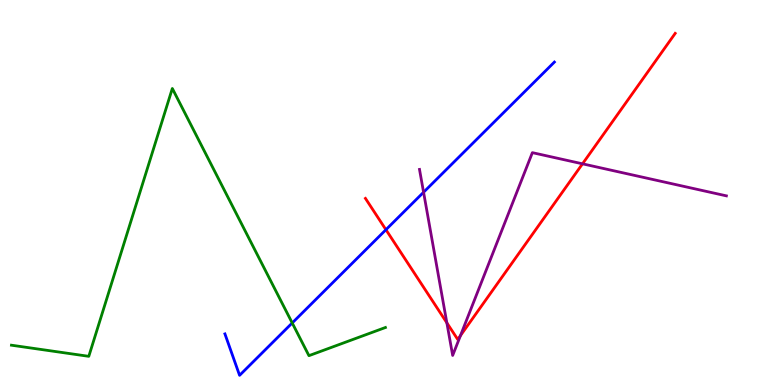[{'lines': ['blue', 'red'], 'intersections': [{'x': 4.98, 'y': 4.03}]}, {'lines': ['green', 'red'], 'intersections': []}, {'lines': ['purple', 'red'], 'intersections': [{'x': 5.77, 'y': 1.62}, {'x': 5.94, 'y': 1.28}, {'x': 7.52, 'y': 5.74}]}, {'lines': ['blue', 'green'], 'intersections': [{'x': 3.77, 'y': 1.61}]}, {'lines': ['blue', 'purple'], 'intersections': [{'x': 5.47, 'y': 5.01}]}, {'lines': ['green', 'purple'], 'intersections': []}]